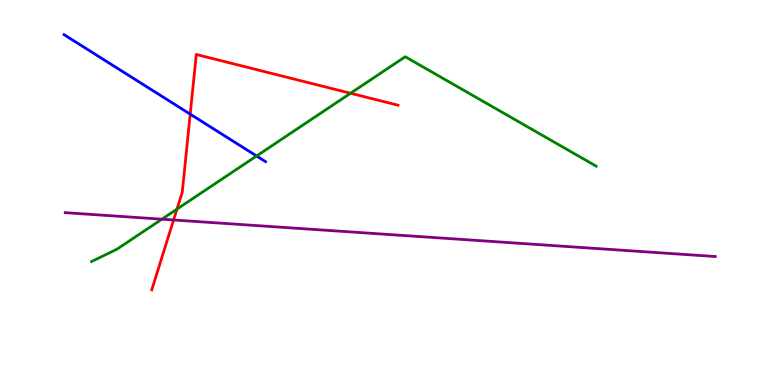[{'lines': ['blue', 'red'], 'intersections': [{'x': 2.45, 'y': 7.04}]}, {'lines': ['green', 'red'], 'intersections': [{'x': 2.28, 'y': 4.57}, {'x': 4.52, 'y': 7.58}]}, {'lines': ['purple', 'red'], 'intersections': [{'x': 2.24, 'y': 4.29}]}, {'lines': ['blue', 'green'], 'intersections': [{'x': 3.31, 'y': 5.95}]}, {'lines': ['blue', 'purple'], 'intersections': []}, {'lines': ['green', 'purple'], 'intersections': [{'x': 2.09, 'y': 4.31}]}]